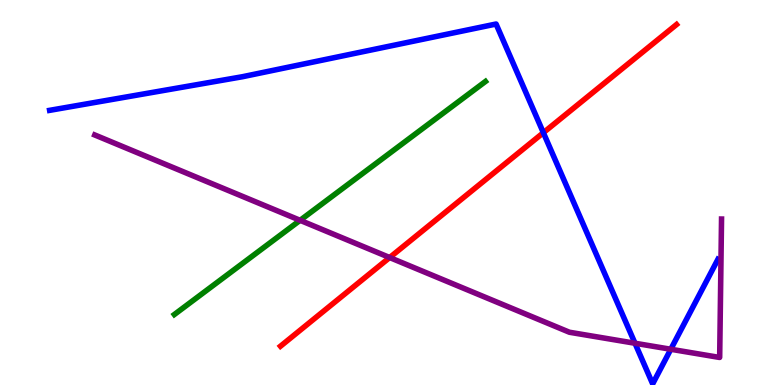[{'lines': ['blue', 'red'], 'intersections': [{'x': 7.01, 'y': 6.55}]}, {'lines': ['green', 'red'], 'intersections': []}, {'lines': ['purple', 'red'], 'intersections': [{'x': 5.03, 'y': 3.31}]}, {'lines': ['blue', 'green'], 'intersections': []}, {'lines': ['blue', 'purple'], 'intersections': [{'x': 8.19, 'y': 1.08}, {'x': 8.66, 'y': 0.928}]}, {'lines': ['green', 'purple'], 'intersections': [{'x': 3.87, 'y': 4.28}]}]